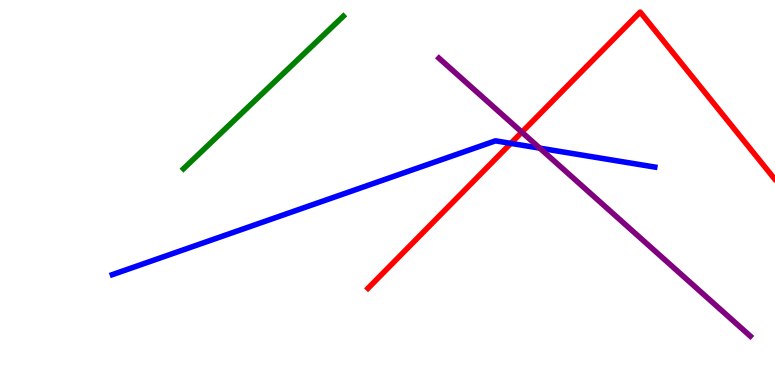[{'lines': ['blue', 'red'], 'intersections': [{'x': 6.59, 'y': 6.28}]}, {'lines': ['green', 'red'], 'intersections': []}, {'lines': ['purple', 'red'], 'intersections': [{'x': 6.73, 'y': 6.57}]}, {'lines': ['blue', 'green'], 'intersections': []}, {'lines': ['blue', 'purple'], 'intersections': [{'x': 6.96, 'y': 6.15}]}, {'lines': ['green', 'purple'], 'intersections': []}]